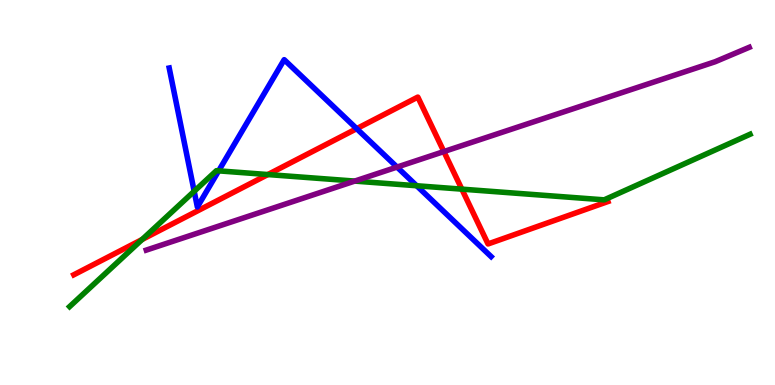[{'lines': ['blue', 'red'], 'intersections': [{'x': 4.6, 'y': 6.66}]}, {'lines': ['green', 'red'], 'intersections': [{'x': 1.83, 'y': 3.78}, {'x': 3.46, 'y': 5.47}, {'x': 5.96, 'y': 5.09}]}, {'lines': ['purple', 'red'], 'intersections': [{'x': 5.73, 'y': 6.06}]}, {'lines': ['blue', 'green'], 'intersections': [{'x': 2.51, 'y': 5.03}, {'x': 2.82, 'y': 5.56}, {'x': 5.38, 'y': 5.18}]}, {'lines': ['blue', 'purple'], 'intersections': [{'x': 5.12, 'y': 5.66}]}, {'lines': ['green', 'purple'], 'intersections': [{'x': 4.58, 'y': 5.3}]}]